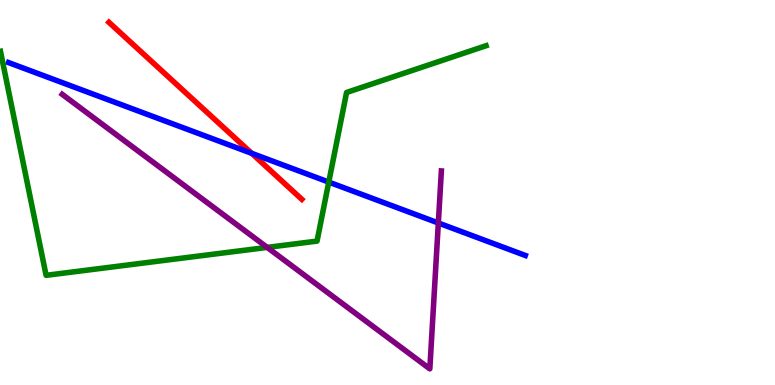[{'lines': ['blue', 'red'], 'intersections': [{'x': 3.25, 'y': 6.02}]}, {'lines': ['green', 'red'], 'intersections': []}, {'lines': ['purple', 'red'], 'intersections': []}, {'lines': ['blue', 'green'], 'intersections': [{'x': 4.24, 'y': 5.27}]}, {'lines': ['blue', 'purple'], 'intersections': [{'x': 5.66, 'y': 4.21}]}, {'lines': ['green', 'purple'], 'intersections': [{'x': 3.45, 'y': 3.57}]}]